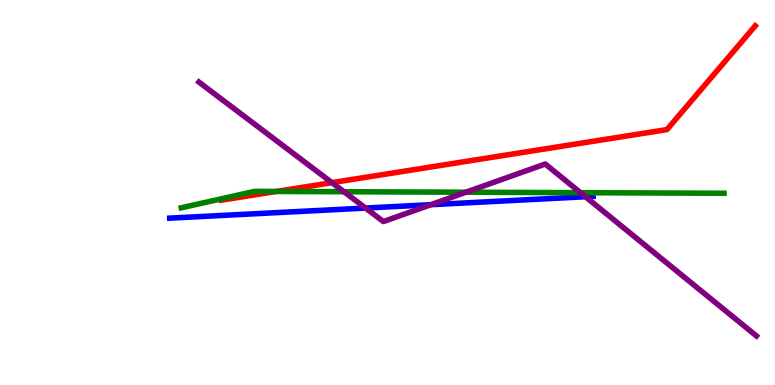[{'lines': ['blue', 'red'], 'intersections': []}, {'lines': ['green', 'red'], 'intersections': [{'x': 3.57, 'y': 5.03}]}, {'lines': ['purple', 'red'], 'intersections': [{'x': 4.28, 'y': 5.26}]}, {'lines': ['blue', 'green'], 'intersections': []}, {'lines': ['blue', 'purple'], 'intersections': [{'x': 4.72, 'y': 4.6}, {'x': 5.56, 'y': 4.68}, {'x': 7.55, 'y': 4.89}]}, {'lines': ['green', 'purple'], 'intersections': [{'x': 4.44, 'y': 5.02}, {'x': 6.01, 'y': 5.01}, {'x': 7.49, 'y': 5.0}]}]